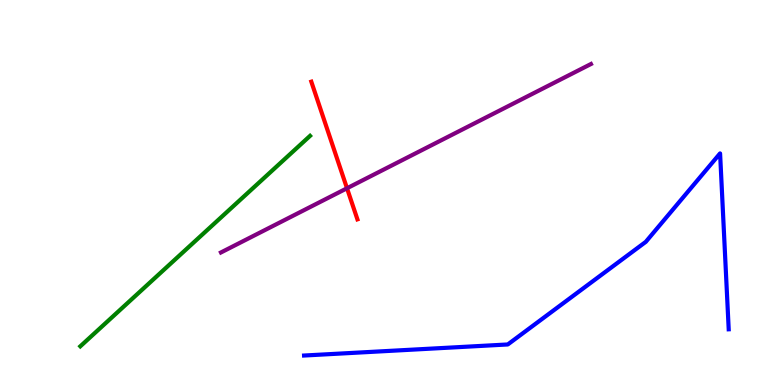[{'lines': ['blue', 'red'], 'intersections': []}, {'lines': ['green', 'red'], 'intersections': []}, {'lines': ['purple', 'red'], 'intersections': [{'x': 4.48, 'y': 5.11}]}, {'lines': ['blue', 'green'], 'intersections': []}, {'lines': ['blue', 'purple'], 'intersections': []}, {'lines': ['green', 'purple'], 'intersections': []}]